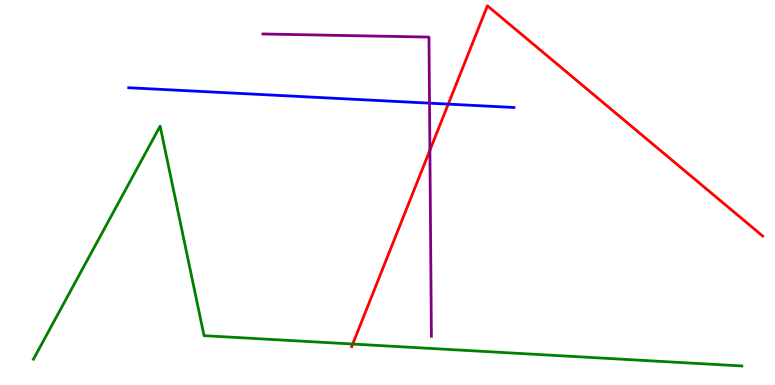[{'lines': ['blue', 'red'], 'intersections': [{'x': 5.78, 'y': 7.3}]}, {'lines': ['green', 'red'], 'intersections': [{'x': 4.55, 'y': 1.06}]}, {'lines': ['purple', 'red'], 'intersections': [{'x': 5.55, 'y': 6.1}]}, {'lines': ['blue', 'green'], 'intersections': []}, {'lines': ['blue', 'purple'], 'intersections': [{'x': 5.54, 'y': 7.32}]}, {'lines': ['green', 'purple'], 'intersections': []}]